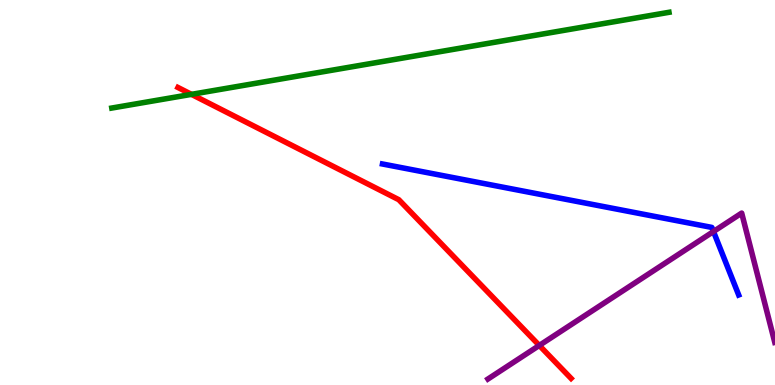[{'lines': ['blue', 'red'], 'intersections': []}, {'lines': ['green', 'red'], 'intersections': [{'x': 2.47, 'y': 7.55}]}, {'lines': ['purple', 'red'], 'intersections': [{'x': 6.96, 'y': 1.03}]}, {'lines': ['blue', 'green'], 'intersections': []}, {'lines': ['blue', 'purple'], 'intersections': [{'x': 9.21, 'y': 3.99}]}, {'lines': ['green', 'purple'], 'intersections': []}]